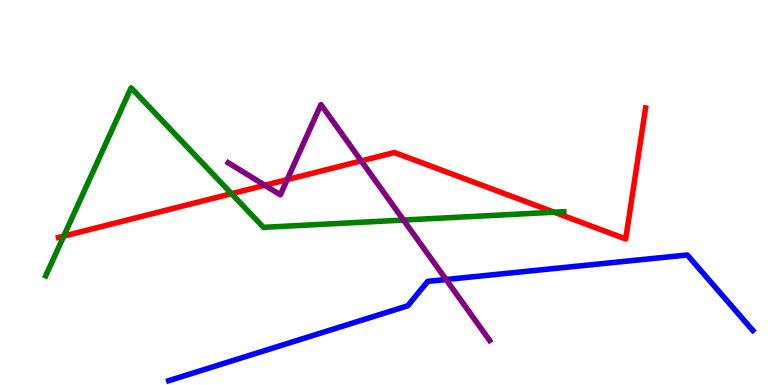[{'lines': ['blue', 'red'], 'intersections': []}, {'lines': ['green', 'red'], 'intersections': [{'x': 0.823, 'y': 3.87}, {'x': 2.99, 'y': 4.97}, {'x': 7.15, 'y': 4.49}]}, {'lines': ['purple', 'red'], 'intersections': [{'x': 3.42, 'y': 5.19}, {'x': 3.71, 'y': 5.34}, {'x': 4.66, 'y': 5.82}]}, {'lines': ['blue', 'green'], 'intersections': []}, {'lines': ['blue', 'purple'], 'intersections': [{'x': 5.76, 'y': 2.74}]}, {'lines': ['green', 'purple'], 'intersections': [{'x': 5.21, 'y': 4.28}]}]